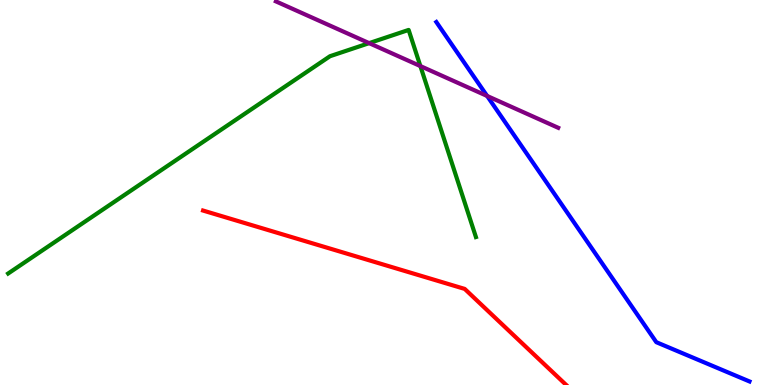[{'lines': ['blue', 'red'], 'intersections': []}, {'lines': ['green', 'red'], 'intersections': []}, {'lines': ['purple', 'red'], 'intersections': []}, {'lines': ['blue', 'green'], 'intersections': []}, {'lines': ['blue', 'purple'], 'intersections': [{'x': 6.29, 'y': 7.51}]}, {'lines': ['green', 'purple'], 'intersections': [{'x': 4.76, 'y': 8.88}, {'x': 5.42, 'y': 8.28}]}]